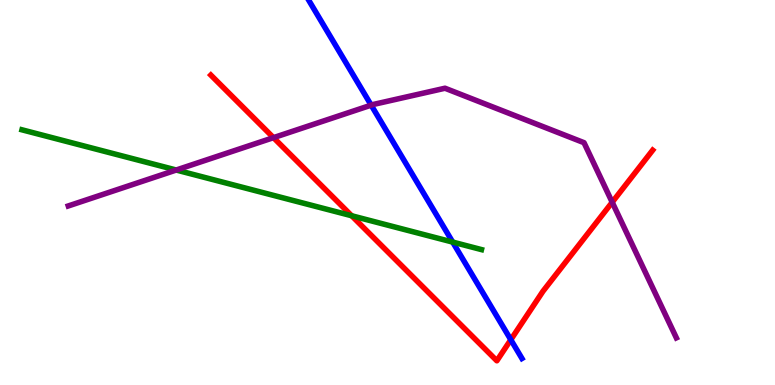[{'lines': ['blue', 'red'], 'intersections': [{'x': 6.59, 'y': 1.18}]}, {'lines': ['green', 'red'], 'intersections': [{'x': 4.54, 'y': 4.4}]}, {'lines': ['purple', 'red'], 'intersections': [{'x': 3.53, 'y': 6.42}, {'x': 7.9, 'y': 4.75}]}, {'lines': ['blue', 'green'], 'intersections': [{'x': 5.84, 'y': 3.71}]}, {'lines': ['blue', 'purple'], 'intersections': [{'x': 4.79, 'y': 7.27}]}, {'lines': ['green', 'purple'], 'intersections': [{'x': 2.27, 'y': 5.58}]}]